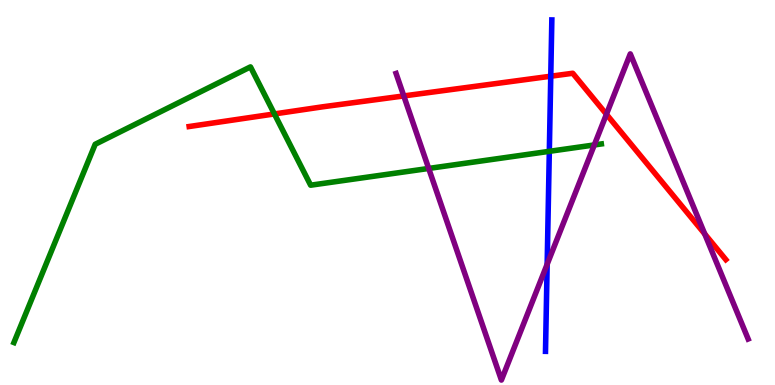[{'lines': ['blue', 'red'], 'intersections': [{'x': 7.11, 'y': 8.02}]}, {'lines': ['green', 'red'], 'intersections': [{'x': 3.54, 'y': 7.04}]}, {'lines': ['purple', 'red'], 'intersections': [{'x': 5.21, 'y': 7.51}, {'x': 7.82, 'y': 7.03}, {'x': 9.09, 'y': 3.92}]}, {'lines': ['blue', 'green'], 'intersections': [{'x': 7.09, 'y': 6.07}]}, {'lines': ['blue', 'purple'], 'intersections': [{'x': 7.06, 'y': 3.14}]}, {'lines': ['green', 'purple'], 'intersections': [{'x': 5.53, 'y': 5.62}, {'x': 7.67, 'y': 6.24}]}]